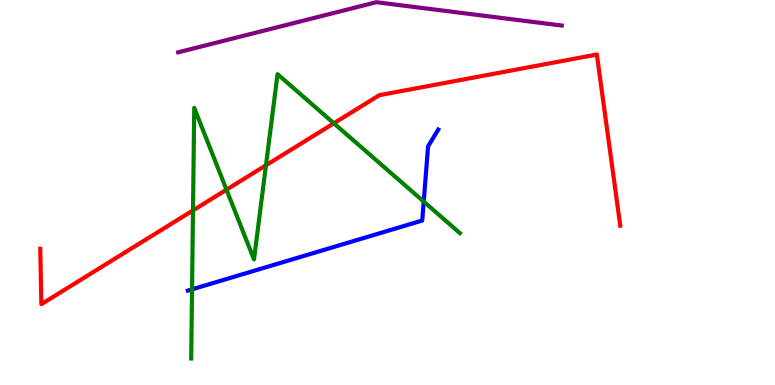[{'lines': ['blue', 'red'], 'intersections': []}, {'lines': ['green', 'red'], 'intersections': [{'x': 2.49, 'y': 4.54}, {'x': 2.92, 'y': 5.07}, {'x': 3.43, 'y': 5.71}, {'x': 4.31, 'y': 6.8}]}, {'lines': ['purple', 'red'], 'intersections': []}, {'lines': ['blue', 'green'], 'intersections': [{'x': 2.48, 'y': 2.48}, {'x': 5.47, 'y': 4.76}]}, {'lines': ['blue', 'purple'], 'intersections': []}, {'lines': ['green', 'purple'], 'intersections': []}]